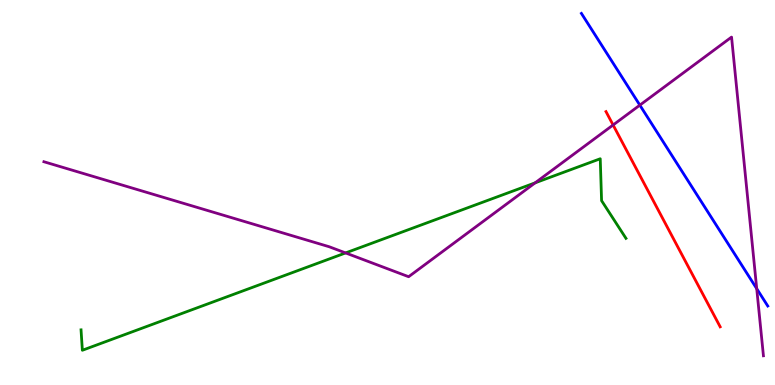[{'lines': ['blue', 'red'], 'intersections': []}, {'lines': ['green', 'red'], 'intersections': []}, {'lines': ['purple', 'red'], 'intersections': [{'x': 7.91, 'y': 6.75}]}, {'lines': ['blue', 'green'], 'intersections': []}, {'lines': ['blue', 'purple'], 'intersections': [{'x': 8.26, 'y': 7.27}, {'x': 9.76, 'y': 2.5}]}, {'lines': ['green', 'purple'], 'intersections': [{'x': 4.46, 'y': 3.43}, {'x': 6.91, 'y': 5.25}]}]